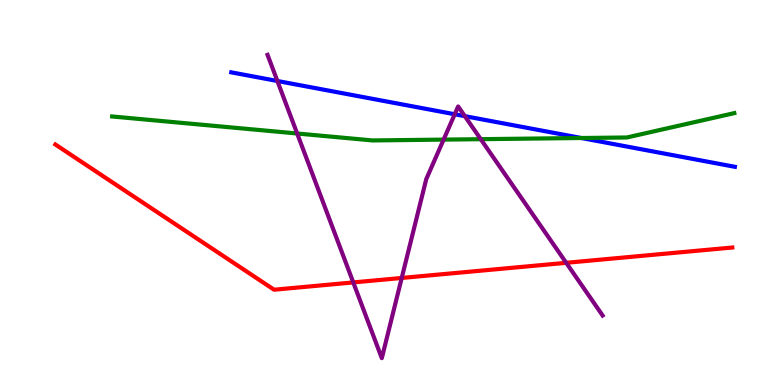[{'lines': ['blue', 'red'], 'intersections': []}, {'lines': ['green', 'red'], 'intersections': []}, {'lines': ['purple', 'red'], 'intersections': [{'x': 4.56, 'y': 2.66}, {'x': 5.18, 'y': 2.78}, {'x': 7.31, 'y': 3.17}]}, {'lines': ['blue', 'green'], 'intersections': [{'x': 7.5, 'y': 6.42}]}, {'lines': ['blue', 'purple'], 'intersections': [{'x': 3.58, 'y': 7.9}, {'x': 5.87, 'y': 7.03}, {'x': 6.0, 'y': 6.98}]}, {'lines': ['green', 'purple'], 'intersections': [{'x': 3.83, 'y': 6.53}, {'x': 5.72, 'y': 6.37}, {'x': 6.2, 'y': 6.38}]}]